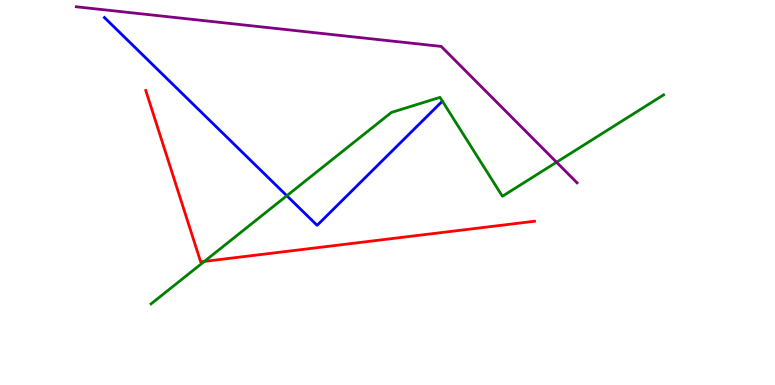[{'lines': ['blue', 'red'], 'intersections': []}, {'lines': ['green', 'red'], 'intersections': [{'x': 2.64, 'y': 3.21}]}, {'lines': ['purple', 'red'], 'intersections': []}, {'lines': ['blue', 'green'], 'intersections': [{'x': 3.7, 'y': 4.92}]}, {'lines': ['blue', 'purple'], 'intersections': []}, {'lines': ['green', 'purple'], 'intersections': [{'x': 7.18, 'y': 5.79}]}]